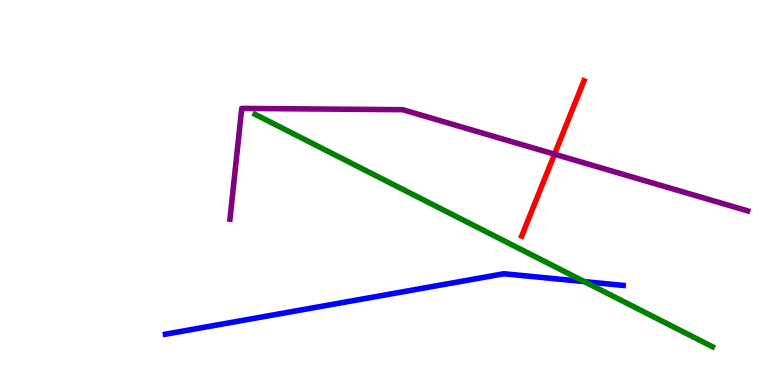[{'lines': ['blue', 'red'], 'intersections': []}, {'lines': ['green', 'red'], 'intersections': []}, {'lines': ['purple', 'red'], 'intersections': [{'x': 7.16, 'y': 5.99}]}, {'lines': ['blue', 'green'], 'intersections': [{'x': 7.54, 'y': 2.69}]}, {'lines': ['blue', 'purple'], 'intersections': []}, {'lines': ['green', 'purple'], 'intersections': []}]